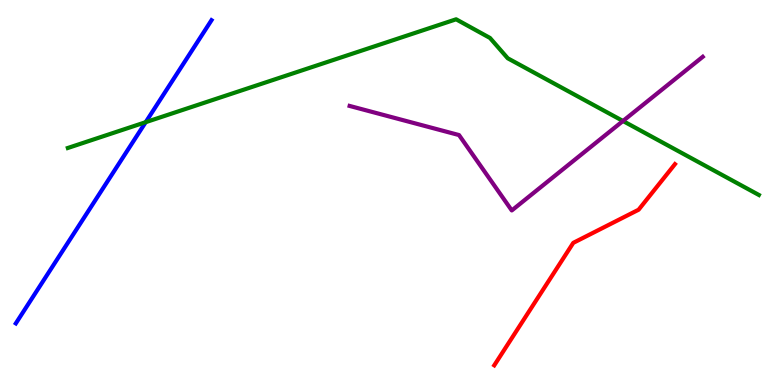[{'lines': ['blue', 'red'], 'intersections': []}, {'lines': ['green', 'red'], 'intersections': []}, {'lines': ['purple', 'red'], 'intersections': []}, {'lines': ['blue', 'green'], 'intersections': [{'x': 1.88, 'y': 6.83}]}, {'lines': ['blue', 'purple'], 'intersections': []}, {'lines': ['green', 'purple'], 'intersections': [{'x': 8.04, 'y': 6.86}]}]